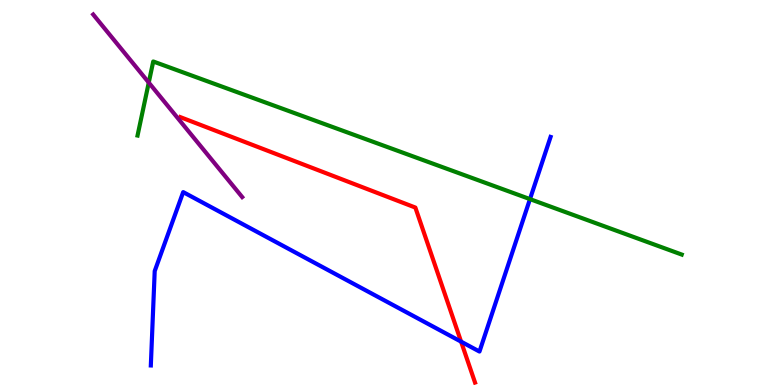[{'lines': ['blue', 'red'], 'intersections': [{'x': 5.95, 'y': 1.13}]}, {'lines': ['green', 'red'], 'intersections': []}, {'lines': ['purple', 'red'], 'intersections': []}, {'lines': ['blue', 'green'], 'intersections': [{'x': 6.84, 'y': 4.83}]}, {'lines': ['blue', 'purple'], 'intersections': []}, {'lines': ['green', 'purple'], 'intersections': [{'x': 1.92, 'y': 7.85}]}]